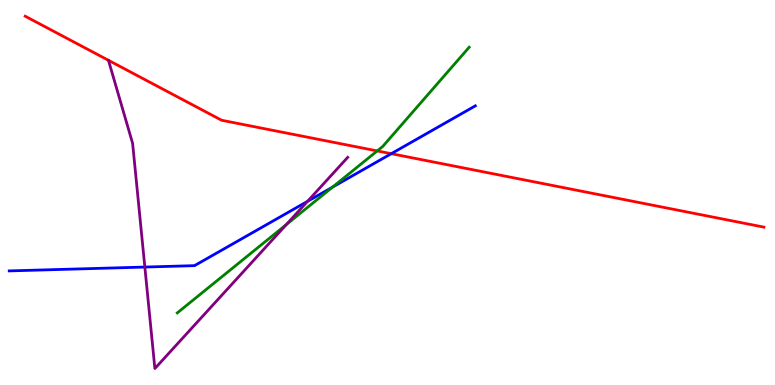[{'lines': ['blue', 'red'], 'intersections': [{'x': 5.05, 'y': 6.01}]}, {'lines': ['green', 'red'], 'intersections': [{'x': 4.87, 'y': 6.08}]}, {'lines': ['purple', 'red'], 'intersections': []}, {'lines': ['blue', 'green'], 'intersections': [{'x': 4.29, 'y': 5.14}]}, {'lines': ['blue', 'purple'], 'intersections': [{'x': 1.87, 'y': 3.06}, {'x': 3.97, 'y': 4.77}]}, {'lines': ['green', 'purple'], 'intersections': [{'x': 3.69, 'y': 4.17}]}]